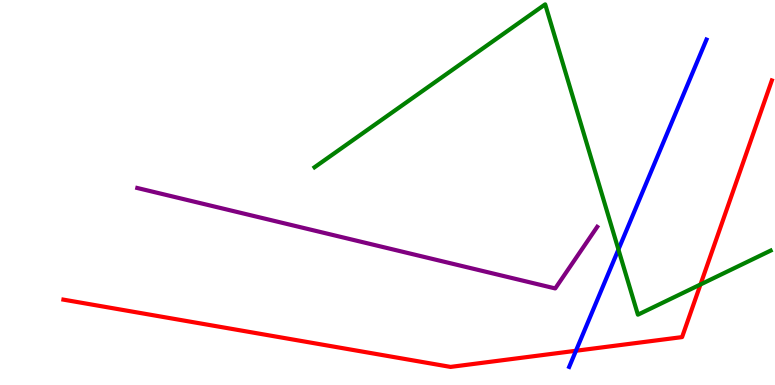[{'lines': ['blue', 'red'], 'intersections': [{'x': 7.43, 'y': 0.889}]}, {'lines': ['green', 'red'], 'intersections': [{'x': 9.04, 'y': 2.61}]}, {'lines': ['purple', 'red'], 'intersections': []}, {'lines': ['blue', 'green'], 'intersections': [{'x': 7.98, 'y': 3.52}]}, {'lines': ['blue', 'purple'], 'intersections': []}, {'lines': ['green', 'purple'], 'intersections': []}]